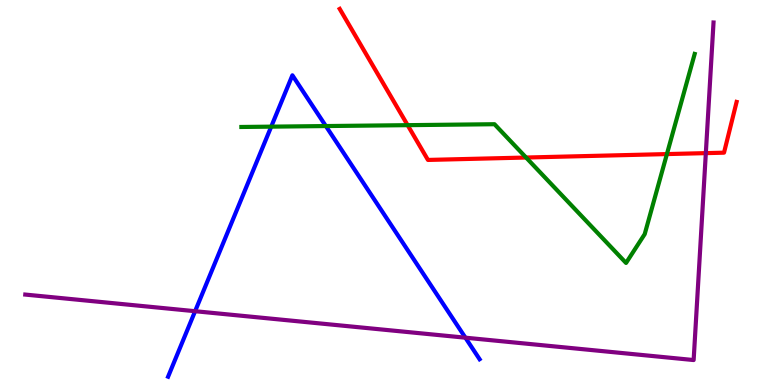[{'lines': ['blue', 'red'], 'intersections': []}, {'lines': ['green', 'red'], 'intersections': [{'x': 5.26, 'y': 6.75}, {'x': 6.79, 'y': 5.91}, {'x': 8.61, 'y': 6.0}]}, {'lines': ['purple', 'red'], 'intersections': [{'x': 9.11, 'y': 6.02}]}, {'lines': ['blue', 'green'], 'intersections': [{'x': 3.5, 'y': 6.71}, {'x': 4.2, 'y': 6.73}]}, {'lines': ['blue', 'purple'], 'intersections': [{'x': 2.52, 'y': 1.92}, {'x': 6.01, 'y': 1.23}]}, {'lines': ['green', 'purple'], 'intersections': []}]